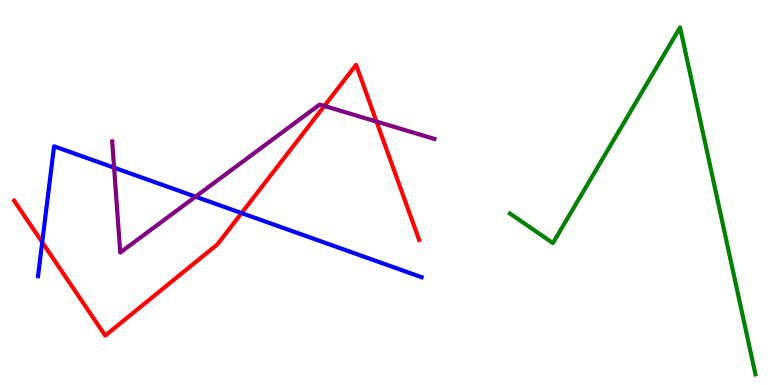[{'lines': ['blue', 'red'], 'intersections': [{'x': 0.545, 'y': 3.71}, {'x': 3.12, 'y': 4.47}]}, {'lines': ['green', 'red'], 'intersections': []}, {'lines': ['purple', 'red'], 'intersections': [{'x': 4.18, 'y': 7.25}, {'x': 4.86, 'y': 6.84}]}, {'lines': ['blue', 'green'], 'intersections': []}, {'lines': ['blue', 'purple'], 'intersections': [{'x': 1.47, 'y': 5.64}, {'x': 2.52, 'y': 4.89}]}, {'lines': ['green', 'purple'], 'intersections': []}]